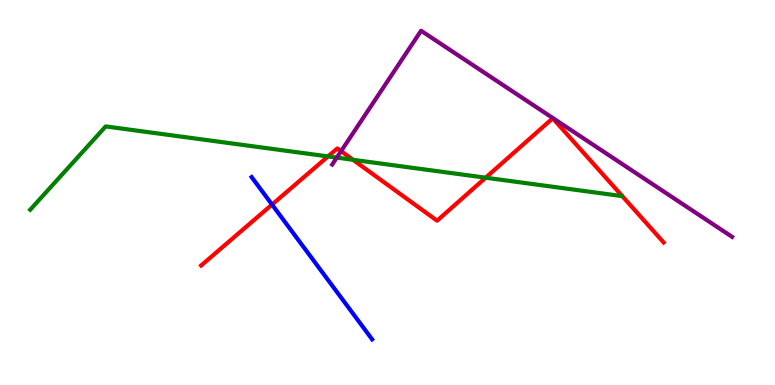[{'lines': ['blue', 'red'], 'intersections': [{'x': 3.51, 'y': 4.69}]}, {'lines': ['green', 'red'], 'intersections': [{'x': 4.23, 'y': 5.94}, {'x': 4.56, 'y': 5.85}, {'x': 6.27, 'y': 5.38}]}, {'lines': ['purple', 'red'], 'intersections': [{'x': 4.4, 'y': 6.07}]}, {'lines': ['blue', 'green'], 'intersections': []}, {'lines': ['blue', 'purple'], 'intersections': []}, {'lines': ['green', 'purple'], 'intersections': [{'x': 4.35, 'y': 5.91}]}]